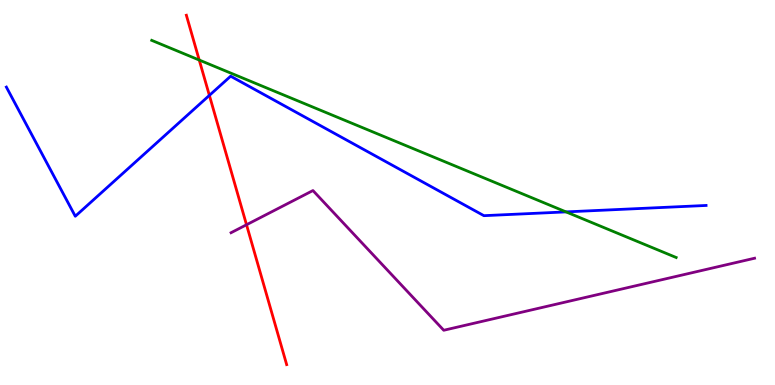[{'lines': ['blue', 'red'], 'intersections': [{'x': 2.7, 'y': 7.52}]}, {'lines': ['green', 'red'], 'intersections': [{'x': 2.57, 'y': 8.44}]}, {'lines': ['purple', 'red'], 'intersections': [{'x': 3.18, 'y': 4.16}]}, {'lines': ['blue', 'green'], 'intersections': [{'x': 7.3, 'y': 4.5}]}, {'lines': ['blue', 'purple'], 'intersections': []}, {'lines': ['green', 'purple'], 'intersections': []}]